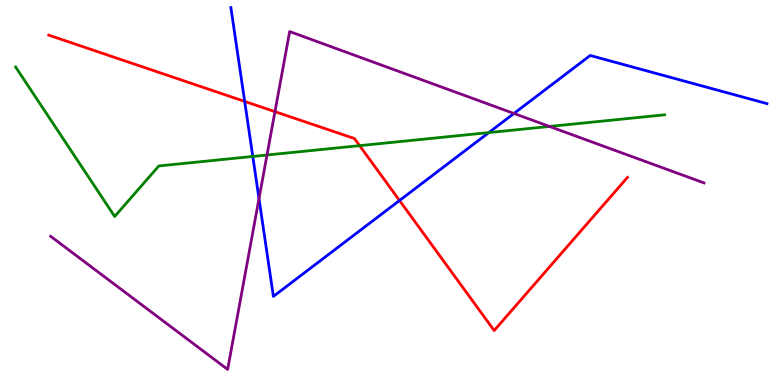[{'lines': ['blue', 'red'], 'intersections': [{'x': 3.16, 'y': 7.37}, {'x': 5.16, 'y': 4.79}]}, {'lines': ['green', 'red'], 'intersections': [{'x': 4.64, 'y': 6.22}]}, {'lines': ['purple', 'red'], 'intersections': [{'x': 3.55, 'y': 7.1}]}, {'lines': ['blue', 'green'], 'intersections': [{'x': 3.26, 'y': 5.94}, {'x': 6.31, 'y': 6.56}]}, {'lines': ['blue', 'purple'], 'intersections': [{'x': 3.34, 'y': 4.84}, {'x': 6.63, 'y': 7.05}]}, {'lines': ['green', 'purple'], 'intersections': [{'x': 3.45, 'y': 5.97}, {'x': 7.09, 'y': 6.72}]}]